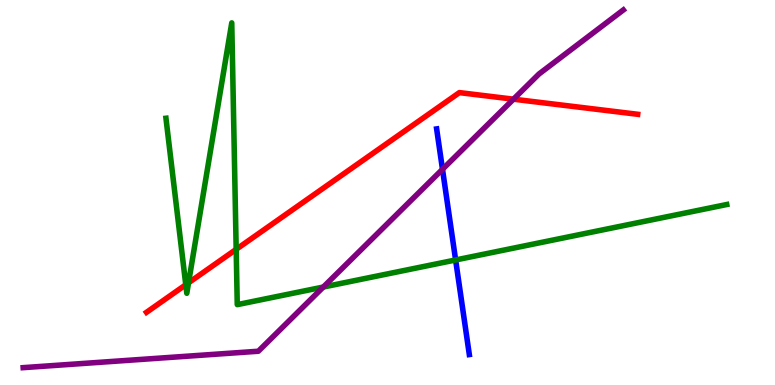[{'lines': ['blue', 'red'], 'intersections': []}, {'lines': ['green', 'red'], 'intersections': [{'x': 2.4, 'y': 2.6}, {'x': 2.43, 'y': 2.65}, {'x': 3.05, 'y': 3.52}]}, {'lines': ['purple', 'red'], 'intersections': [{'x': 6.63, 'y': 7.42}]}, {'lines': ['blue', 'green'], 'intersections': [{'x': 5.88, 'y': 3.25}]}, {'lines': ['blue', 'purple'], 'intersections': [{'x': 5.71, 'y': 5.6}]}, {'lines': ['green', 'purple'], 'intersections': [{'x': 4.17, 'y': 2.54}]}]